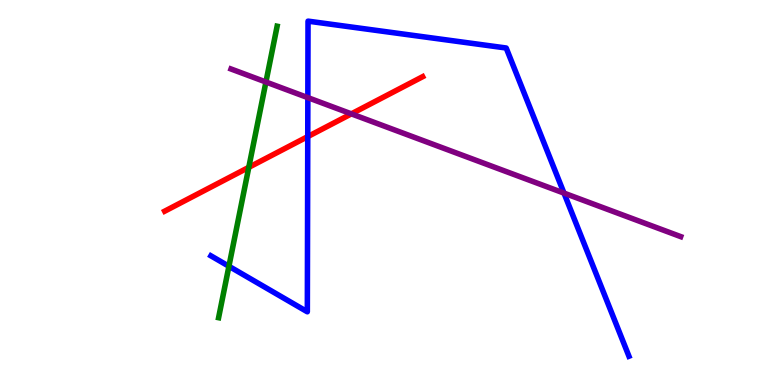[{'lines': ['blue', 'red'], 'intersections': [{'x': 3.97, 'y': 6.45}]}, {'lines': ['green', 'red'], 'intersections': [{'x': 3.21, 'y': 5.65}]}, {'lines': ['purple', 'red'], 'intersections': [{'x': 4.53, 'y': 7.04}]}, {'lines': ['blue', 'green'], 'intersections': [{'x': 2.95, 'y': 3.08}]}, {'lines': ['blue', 'purple'], 'intersections': [{'x': 3.97, 'y': 7.46}, {'x': 7.28, 'y': 4.98}]}, {'lines': ['green', 'purple'], 'intersections': [{'x': 3.43, 'y': 7.87}]}]